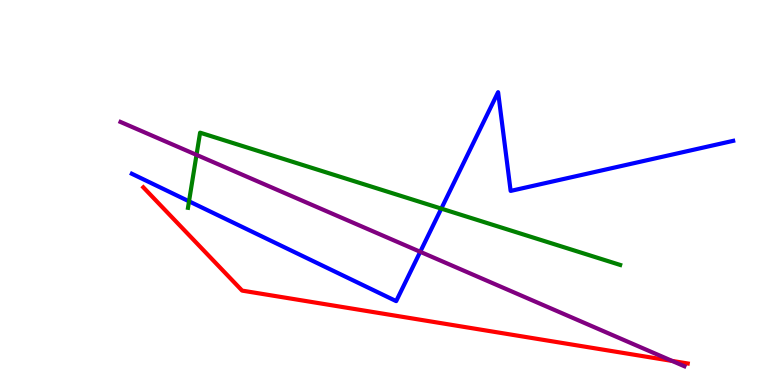[{'lines': ['blue', 'red'], 'intersections': []}, {'lines': ['green', 'red'], 'intersections': []}, {'lines': ['purple', 'red'], 'intersections': [{'x': 8.67, 'y': 0.625}]}, {'lines': ['blue', 'green'], 'intersections': [{'x': 2.44, 'y': 4.77}, {'x': 5.69, 'y': 4.58}]}, {'lines': ['blue', 'purple'], 'intersections': [{'x': 5.42, 'y': 3.46}]}, {'lines': ['green', 'purple'], 'intersections': [{'x': 2.54, 'y': 5.98}]}]